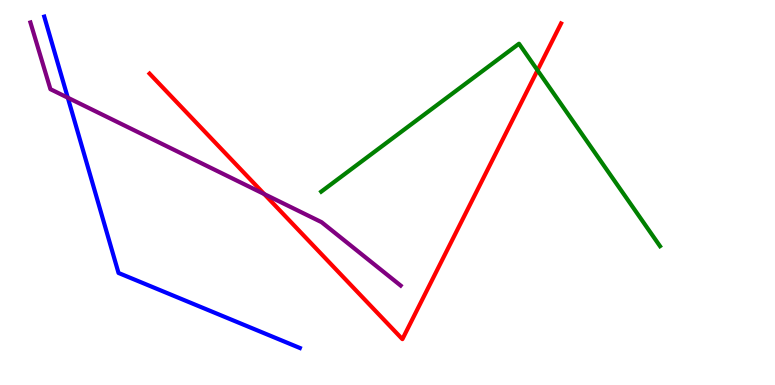[{'lines': ['blue', 'red'], 'intersections': []}, {'lines': ['green', 'red'], 'intersections': [{'x': 6.94, 'y': 8.17}]}, {'lines': ['purple', 'red'], 'intersections': [{'x': 3.41, 'y': 4.96}]}, {'lines': ['blue', 'green'], 'intersections': []}, {'lines': ['blue', 'purple'], 'intersections': [{'x': 0.875, 'y': 7.46}]}, {'lines': ['green', 'purple'], 'intersections': []}]